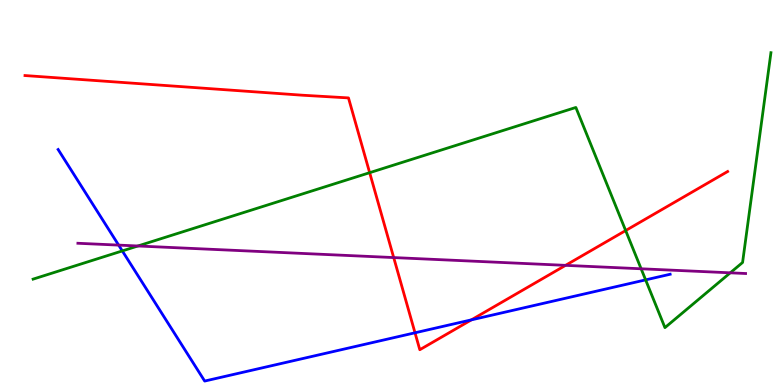[{'lines': ['blue', 'red'], 'intersections': [{'x': 5.35, 'y': 1.36}, {'x': 6.08, 'y': 1.69}]}, {'lines': ['green', 'red'], 'intersections': [{'x': 4.77, 'y': 5.51}, {'x': 8.07, 'y': 4.01}]}, {'lines': ['purple', 'red'], 'intersections': [{'x': 5.08, 'y': 3.31}, {'x': 7.3, 'y': 3.11}]}, {'lines': ['blue', 'green'], 'intersections': [{'x': 1.58, 'y': 3.48}, {'x': 8.33, 'y': 2.73}]}, {'lines': ['blue', 'purple'], 'intersections': [{'x': 1.53, 'y': 3.63}]}, {'lines': ['green', 'purple'], 'intersections': [{'x': 1.78, 'y': 3.61}, {'x': 8.27, 'y': 3.02}, {'x': 9.42, 'y': 2.91}]}]